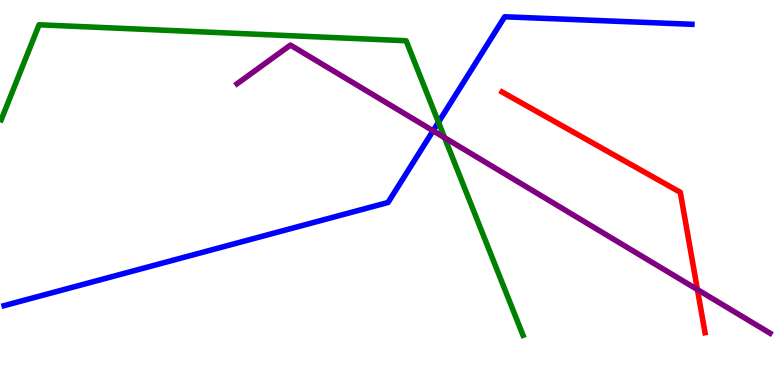[{'lines': ['blue', 'red'], 'intersections': []}, {'lines': ['green', 'red'], 'intersections': []}, {'lines': ['purple', 'red'], 'intersections': [{'x': 9.0, 'y': 2.48}]}, {'lines': ['blue', 'green'], 'intersections': [{'x': 5.66, 'y': 6.83}]}, {'lines': ['blue', 'purple'], 'intersections': [{'x': 5.59, 'y': 6.6}]}, {'lines': ['green', 'purple'], 'intersections': [{'x': 5.74, 'y': 6.42}]}]